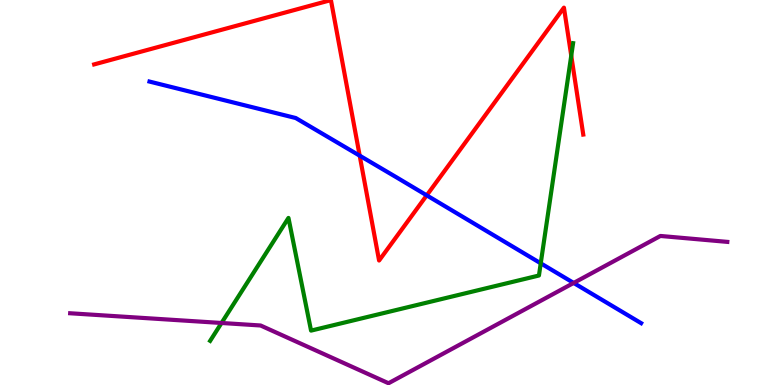[{'lines': ['blue', 'red'], 'intersections': [{'x': 4.64, 'y': 5.96}, {'x': 5.51, 'y': 4.93}]}, {'lines': ['green', 'red'], 'intersections': [{'x': 7.37, 'y': 8.55}]}, {'lines': ['purple', 'red'], 'intersections': []}, {'lines': ['blue', 'green'], 'intersections': [{'x': 6.98, 'y': 3.16}]}, {'lines': ['blue', 'purple'], 'intersections': [{'x': 7.4, 'y': 2.65}]}, {'lines': ['green', 'purple'], 'intersections': [{'x': 2.86, 'y': 1.61}]}]